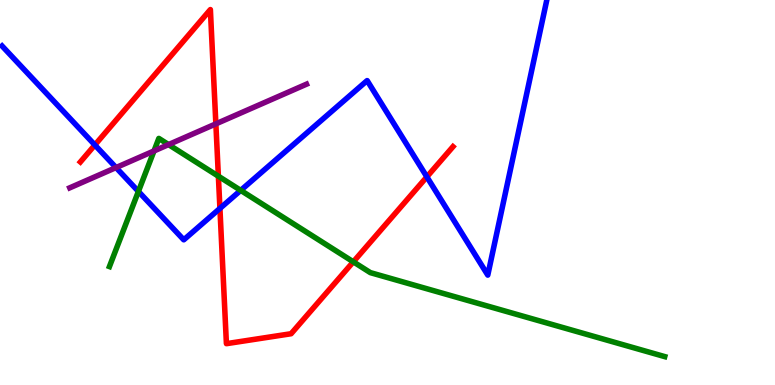[{'lines': ['blue', 'red'], 'intersections': [{'x': 1.22, 'y': 6.23}, {'x': 2.84, 'y': 4.59}, {'x': 5.51, 'y': 5.41}]}, {'lines': ['green', 'red'], 'intersections': [{'x': 2.82, 'y': 5.42}, {'x': 4.56, 'y': 3.2}]}, {'lines': ['purple', 'red'], 'intersections': [{'x': 2.79, 'y': 6.78}]}, {'lines': ['blue', 'green'], 'intersections': [{'x': 1.79, 'y': 5.03}, {'x': 3.11, 'y': 5.06}]}, {'lines': ['blue', 'purple'], 'intersections': [{'x': 1.5, 'y': 5.65}]}, {'lines': ['green', 'purple'], 'intersections': [{'x': 1.99, 'y': 6.08}, {'x': 2.17, 'y': 6.24}]}]